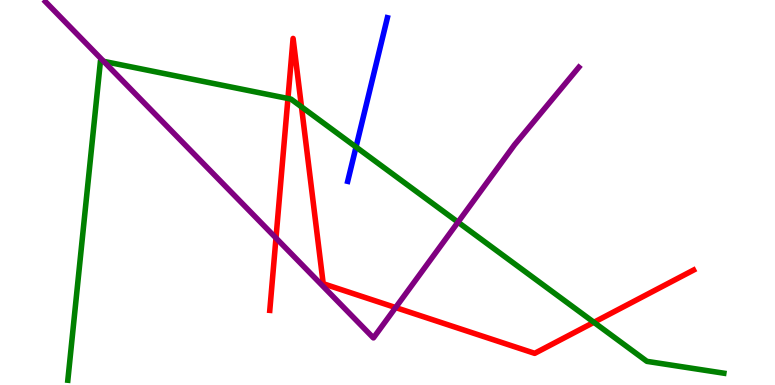[{'lines': ['blue', 'red'], 'intersections': []}, {'lines': ['green', 'red'], 'intersections': [{'x': 3.72, 'y': 7.44}, {'x': 3.89, 'y': 7.22}, {'x': 7.66, 'y': 1.63}]}, {'lines': ['purple', 'red'], 'intersections': [{'x': 3.56, 'y': 3.82}, {'x': 5.1, 'y': 2.01}]}, {'lines': ['blue', 'green'], 'intersections': [{'x': 4.59, 'y': 6.18}]}, {'lines': ['blue', 'purple'], 'intersections': []}, {'lines': ['green', 'purple'], 'intersections': [{'x': 1.34, 'y': 8.41}, {'x': 5.91, 'y': 4.23}]}]